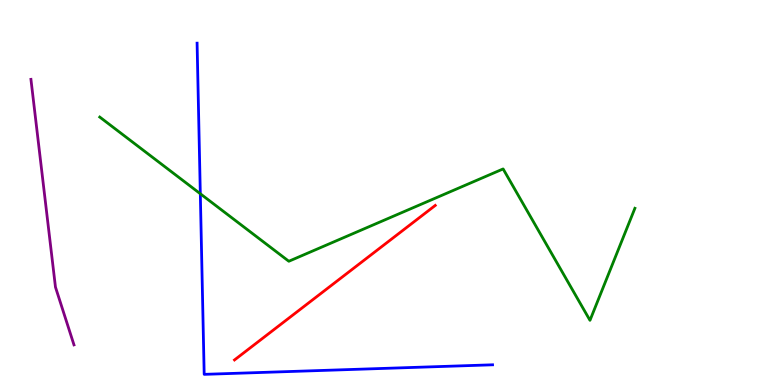[{'lines': ['blue', 'red'], 'intersections': []}, {'lines': ['green', 'red'], 'intersections': []}, {'lines': ['purple', 'red'], 'intersections': []}, {'lines': ['blue', 'green'], 'intersections': [{'x': 2.58, 'y': 4.97}]}, {'lines': ['blue', 'purple'], 'intersections': []}, {'lines': ['green', 'purple'], 'intersections': []}]